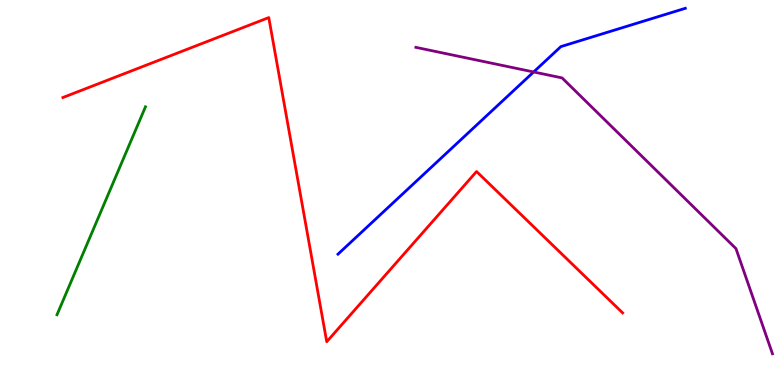[{'lines': ['blue', 'red'], 'intersections': []}, {'lines': ['green', 'red'], 'intersections': []}, {'lines': ['purple', 'red'], 'intersections': []}, {'lines': ['blue', 'green'], 'intersections': []}, {'lines': ['blue', 'purple'], 'intersections': [{'x': 6.89, 'y': 8.13}]}, {'lines': ['green', 'purple'], 'intersections': []}]